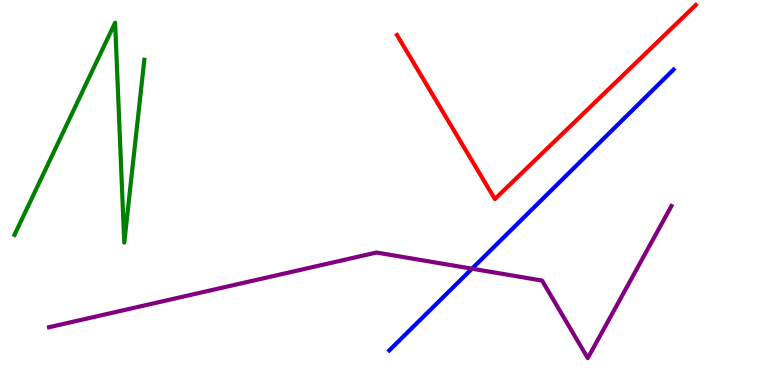[{'lines': ['blue', 'red'], 'intersections': []}, {'lines': ['green', 'red'], 'intersections': []}, {'lines': ['purple', 'red'], 'intersections': []}, {'lines': ['blue', 'green'], 'intersections': []}, {'lines': ['blue', 'purple'], 'intersections': [{'x': 6.09, 'y': 3.02}]}, {'lines': ['green', 'purple'], 'intersections': []}]